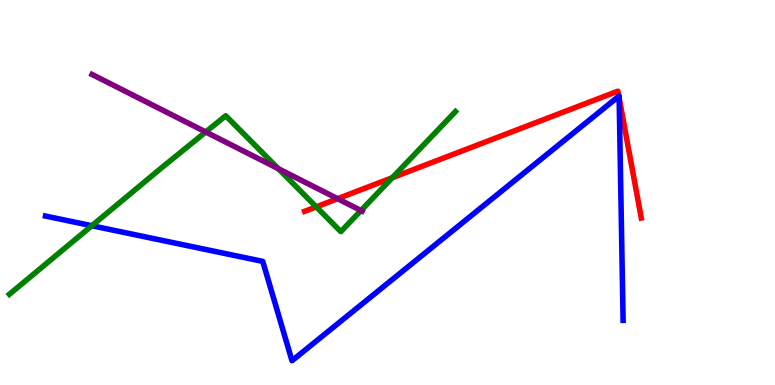[{'lines': ['blue', 'red'], 'intersections': [{'x': 7.98, 'y': 7.5}, {'x': 7.99, 'y': 7.46}]}, {'lines': ['green', 'red'], 'intersections': [{'x': 4.08, 'y': 4.63}, {'x': 5.06, 'y': 5.38}]}, {'lines': ['purple', 'red'], 'intersections': [{'x': 4.36, 'y': 4.84}]}, {'lines': ['blue', 'green'], 'intersections': [{'x': 1.19, 'y': 4.14}]}, {'lines': ['blue', 'purple'], 'intersections': []}, {'lines': ['green', 'purple'], 'intersections': [{'x': 2.65, 'y': 6.57}, {'x': 3.59, 'y': 5.62}, {'x': 4.66, 'y': 4.53}]}]